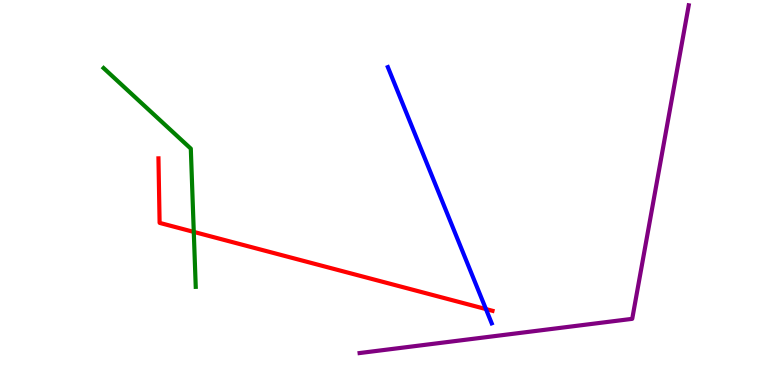[{'lines': ['blue', 'red'], 'intersections': [{'x': 6.27, 'y': 1.97}]}, {'lines': ['green', 'red'], 'intersections': [{'x': 2.5, 'y': 3.98}]}, {'lines': ['purple', 'red'], 'intersections': []}, {'lines': ['blue', 'green'], 'intersections': []}, {'lines': ['blue', 'purple'], 'intersections': []}, {'lines': ['green', 'purple'], 'intersections': []}]